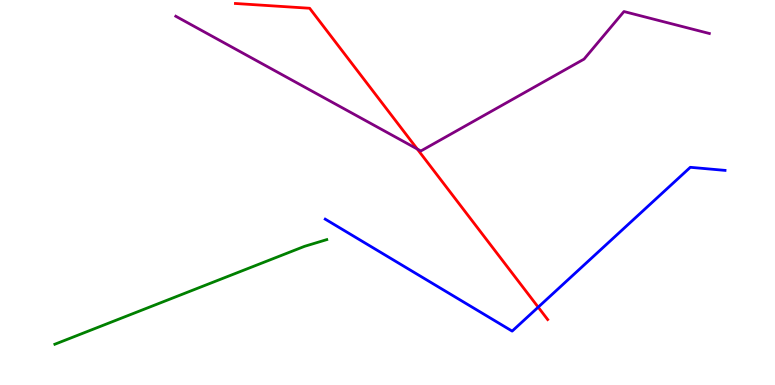[{'lines': ['blue', 'red'], 'intersections': [{'x': 6.94, 'y': 2.02}]}, {'lines': ['green', 'red'], 'intersections': []}, {'lines': ['purple', 'red'], 'intersections': [{'x': 5.38, 'y': 6.13}]}, {'lines': ['blue', 'green'], 'intersections': []}, {'lines': ['blue', 'purple'], 'intersections': []}, {'lines': ['green', 'purple'], 'intersections': []}]